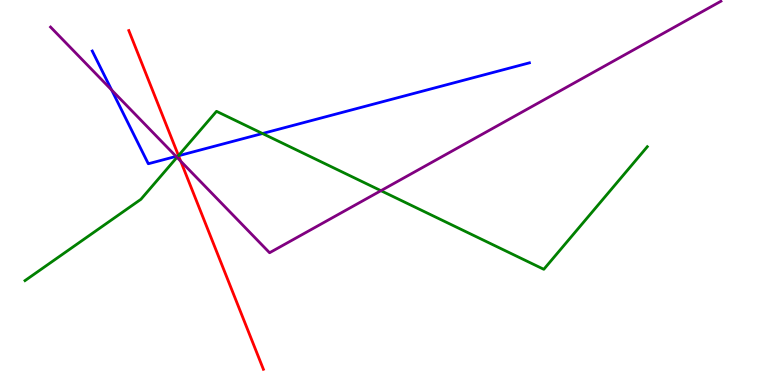[{'lines': ['blue', 'red'], 'intersections': [{'x': 2.3, 'y': 5.95}]}, {'lines': ['green', 'red'], 'intersections': [{'x': 2.3, 'y': 5.96}]}, {'lines': ['purple', 'red'], 'intersections': [{'x': 2.33, 'y': 5.81}]}, {'lines': ['blue', 'green'], 'intersections': [{'x': 2.3, 'y': 5.95}, {'x': 3.39, 'y': 6.53}]}, {'lines': ['blue', 'purple'], 'intersections': [{'x': 1.44, 'y': 7.66}, {'x': 2.27, 'y': 5.94}]}, {'lines': ['green', 'purple'], 'intersections': [{'x': 2.28, 'y': 5.91}, {'x': 4.92, 'y': 5.05}]}]